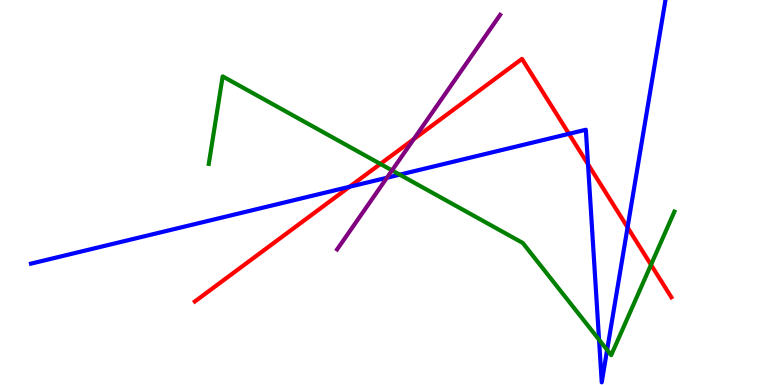[{'lines': ['blue', 'red'], 'intersections': [{'x': 4.51, 'y': 5.15}, {'x': 7.34, 'y': 6.52}, {'x': 7.59, 'y': 5.73}, {'x': 8.1, 'y': 4.09}]}, {'lines': ['green', 'red'], 'intersections': [{'x': 4.91, 'y': 5.74}, {'x': 8.4, 'y': 3.12}]}, {'lines': ['purple', 'red'], 'intersections': [{'x': 5.34, 'y': 6.39}]}, {'lines': ['blue', 'green'], 'intersections': [{'x': 5.16, 'y': 5.46}, {'x': 7.73, 'y': 1.18}, {'x': 7.83, 'y': 0.91}]}, {'lines': ['blue', 'purple'], 'intersections': [{'x': 4.99, 'y': 5.38}]}, {'lines': ['green', 'purple'], 'intersections': [{'x': 5.06, 'y': 5.57}]}]